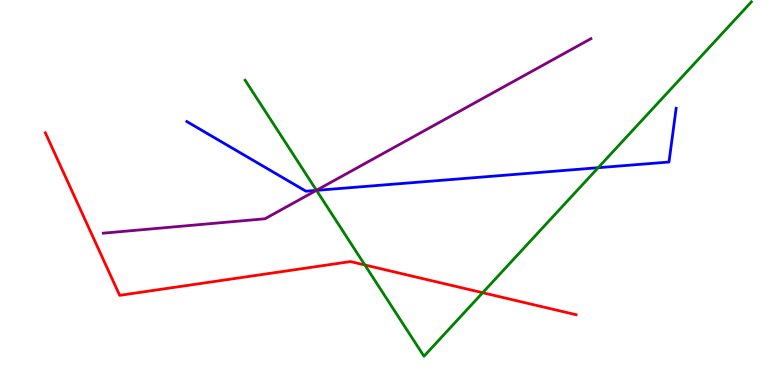[{'lines': ['blue', 'red'], 'intersections': []}, {'lines': ['green', 'red'], 'intersections': [{'x': 4.71, 'y': 3.12}, {'x': 6.23, 'y': 2.4}]}, {'lines': ['purple', 'red'], 'intersections': []}, {'lines': ['blue', 'green'], 'intersections': [{'x': 4.08, 'y': 5.06}, {'x': 7.72, 'y': 5.64}]}, {'lines': ['blue', 'purple'], 'intersections': [{'x': 4.08, 'y': 5.06}]}, {'lines': ['green', 'purple'], 'intersections': [{'x': 4.08, 'y': 5.06}]}]